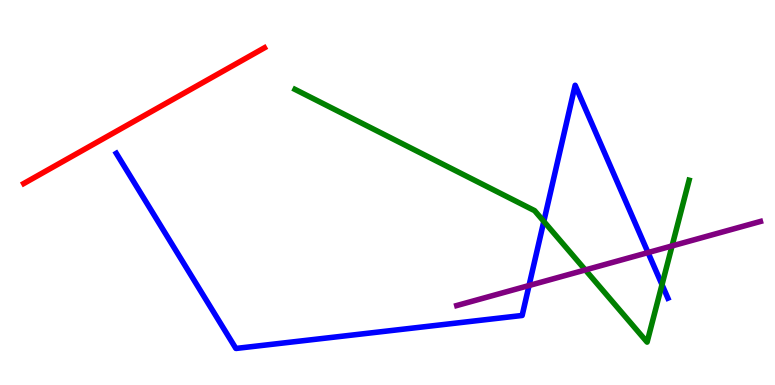[{'lines': ['blue', 'red'], 'intersections': []}, {'lines': ['green', 'red'], 'intersections': []}, {'lines': ['purple', 'red'], 'intersections': []}, {'lines': ['blue', 'green'], 'intersections': [{'x': 7.02, 'y': 4.25}, {'x': 8.54, 'y': 2.61}]}, {'lines': ['blue', 'purple'], 'intersections': [{'x': 6.83, 'y': 2.58}, {'x': 8.36, 'y': 3.44}]}, {'lines': ['green', 'purple'], 'intersections': [{'x': 7.55, 'y': 2.99}, {'x': 8.67, 'y': 3.61}]}]